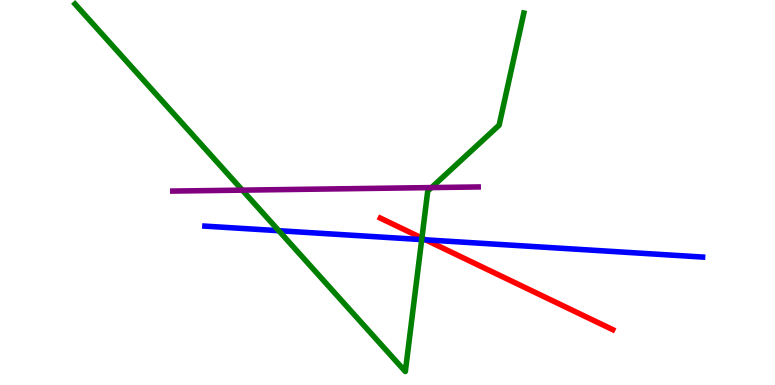[{'lines': ['blue', 'red'], 'intersections': [{'x': 5.49, 'y': 3.77}]}, {'lines': ['green', 'red'], 'intersections': [{'x': 5.44, 'y': 3.82}]}, {'lines': ['purple', 'red'], 'intersections': []}, {'lines': ['blue', 'green'], 'intersections': [{'x': 3.6, 'y': 4.01}, {'x': 5.44, 'y': 3.78}]}, {'lines': ['blue', 'purple'], 'intersections': []}, {'lines': ['green', 'purple'], 'intersections': [{'x': 3.13, 'y': 5.06}, {'x': 5.57, 'y': 5.13}]}]